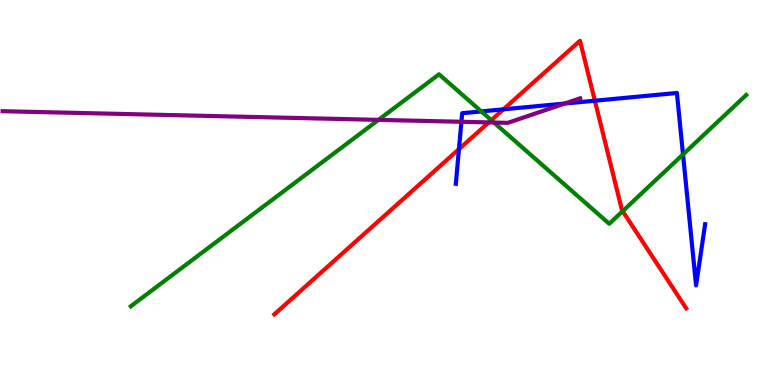[{'lines': ['blue', 'red'], 'intersections': [{'x': 5.92, 'y': 6.13}, {'x': 6.5, 'y': 7.16}, {'x': 7.68, 'y': 7.38}]}, {'lines': ['green', 'red'], 'intersections': [{'x': 6.34, 'y': 6.88}, {'x': 8.03, 'y': 4.51}]}, {'lines': ['purple', 'red'], 'intersections': [{'x': 6.31, 'y': 6.82}]}, {'lines': ['blue', 'green'], 'intersections': [{'x': 6.21, 'y': 7.11}, {'x': 8.81, 'y': 5.99}]}, {'lines': ['blue', 'purple'], 'intersections': [{'x': 5.95, 'y': 6.84}, {'x': 7.29, 'y': 7.31}]}, {'lines': ['green', 'purple'], 'intersections': [{'x': 4.88, 'y': 6.89}, {'x': 6.37, 'y': 6.82}]}]